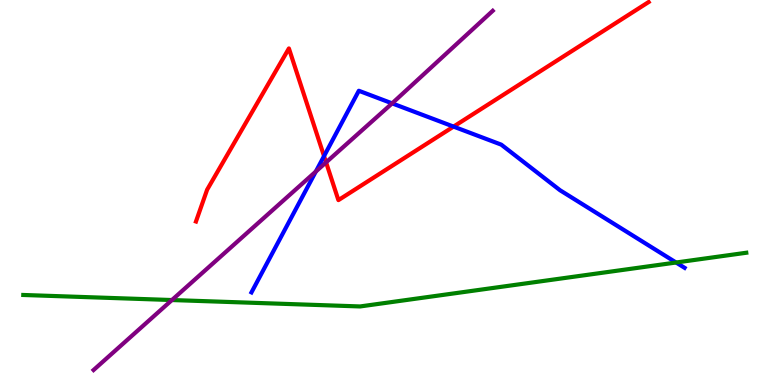[{'lines': ['blue', 'red'], 'intersections': [{'x': 4.18, 'y': 5.95}, {'x': 5.85, 'y': 6.71}]}, {'lines': ['green', 'red'], 'intersections': []}, {'lines': ['purple', 'red'], 'intersections': [{'x': 4.21, 'y': 5.78}]}, {'lines': ['blue', 'green'], 'intersections': [{'x': 8.72, 'y': 3.18}]}, {'lines': ['blue', 'purple'], 'intersections': [{'x': 4.08, 'y': 5.54}, {'x': 5.06, 'y': 7.32}]}, {'lines': ['green', 'purple'], 'intersections': [{'x': 2.22, 'y': 2.21}]}]